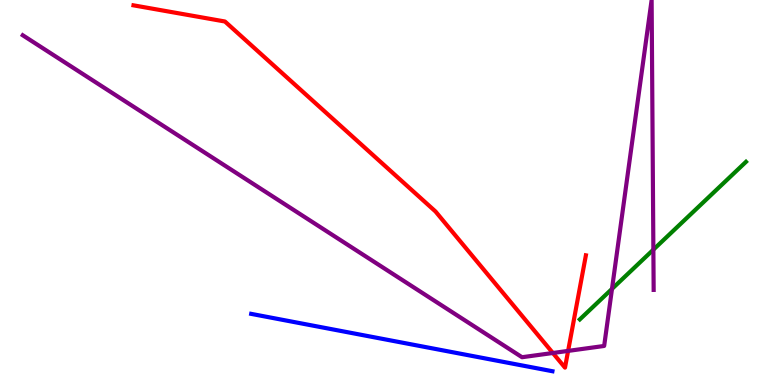[{'lines': ['blue', 'red'], 'intersections': []}, {'lines': ['green', 'red'], 'intersections': []}, {'lines': ['purple', 'red'], 'intersections': [{'x': 7.13, 'y': 0.831}, {'x': 7.33, 'y': 0.886}]}, {'lines': ['blue', 'green'], 'intersections': []}, {'lines': ['blue', 'purple'], 'intersections': []}, {'lines': ['green', 'purple'], 'intersections': [{'x': 7.9, 'y': 2.5}, {'x': 8.43, 'y': 3.52}]}]